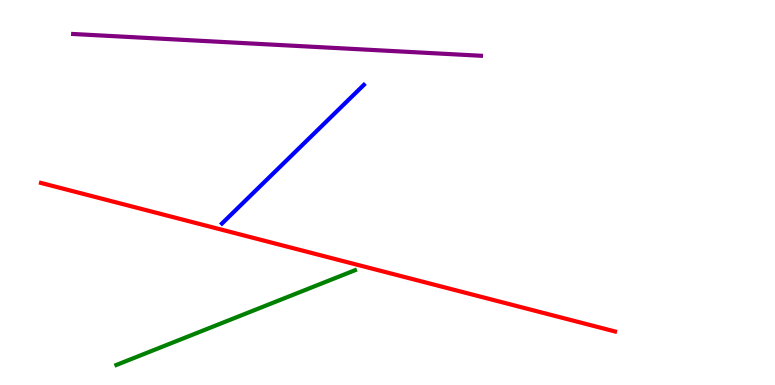[{'lines': ['blue', 'red'], 'intersections': []}, {'lines': ['green', 'red'], 'intersections': []}, {'lines': ['purple', 'red'], 'intersections': []}, {'lines': ['blue', 'green'], 'intersections': []}, {'lines': ['blue', 'purple'], 'intersections': []}, {'lines': ['green', 'purple'], 'intersections': []}]